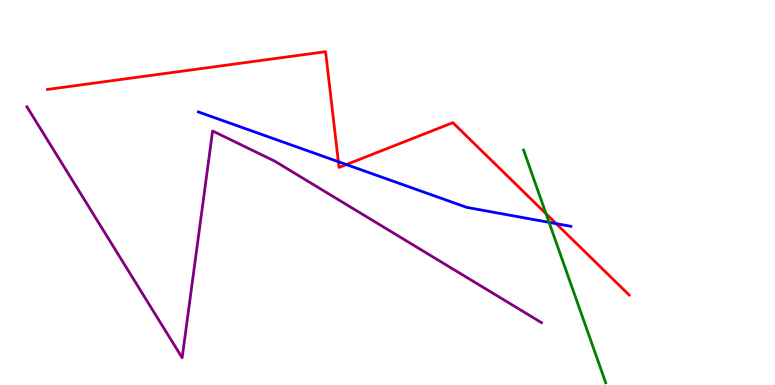[{'lines': ['blue', 'red'], 'intersections': [{'x': 4.37, 'y': 5.8}, {'x': 4.47, 'y': 5.73}, {'x': 7.18, 'y': 4.19}]}, {'lines': ['green', 'red'], 'intersections': [{'x': 7.05, 'y': 4.45}]}, {'lines': ['purple', 'red'], 'intersections': []}, {'lines': ['blue', 'green'], 'intersections': [{'x': 7.08, 'y': 4.22}]}, {'lines': ['blue', 'purple'], 'intersections': []}, {'lines': ['green', 'purple'], 'intersections': []}]